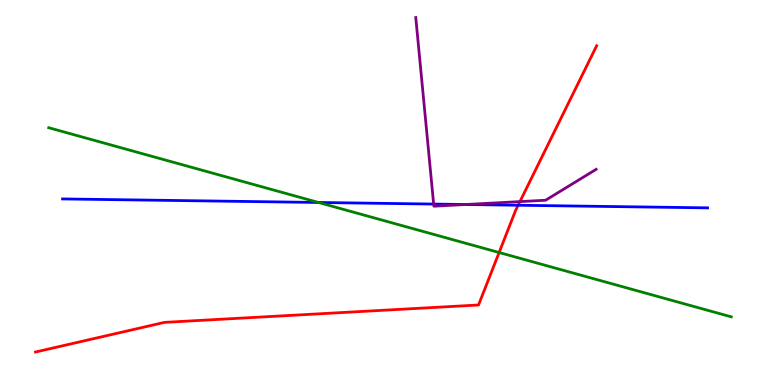[{'lines': ['blue', 'red'], 'intersections': [{'x': 6.69, 'y': 4.67}]}, {'lines': ['green', 'red'], 'intersections': [{'x': 6.44, 'y': 3.44}]}, {'lines': ['purple', 'red'], 'intersections': [{'x': 6.71, 'y': 4.76}]}, {'lines': ['blue', 'green'], 'intersections': [{'x': 4.11, 'y': 4.74}]}, {'lines': ['blue', 'purple'], 'intersections': [{'x': 5.6, 'y': 4.7}, {'x': 6.01, 'y': 4.69}]}, {'lines': ['green', 'purple'], 'intersections': []}]